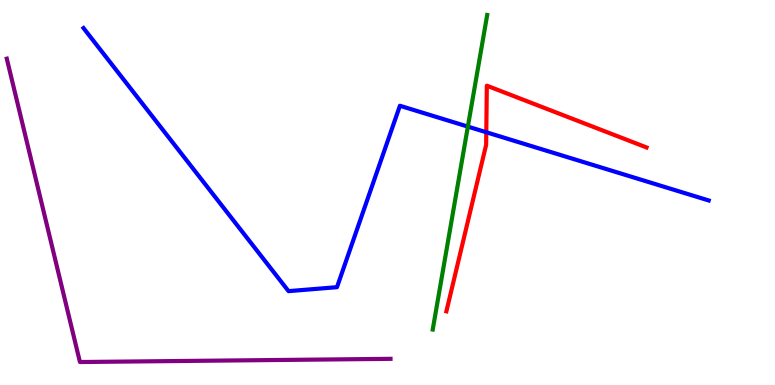[{'lines': ['blue', 'red'], 'intersections': [{'x': 6.27, 'y': 6.56}]}, {'lines': ['green', 'red'], 'intersections': []}, {'lines': ['purple', 'red'], 'intersections': []}, {'lines': ['blue', 'green'], 'intersections': [{'x': 6.04, 'y': 6.71}]}, {'lines': ['blue', 'purple'], 'intersections': []}, {'lines': ['green', 'purple'], 'intersections': []}]